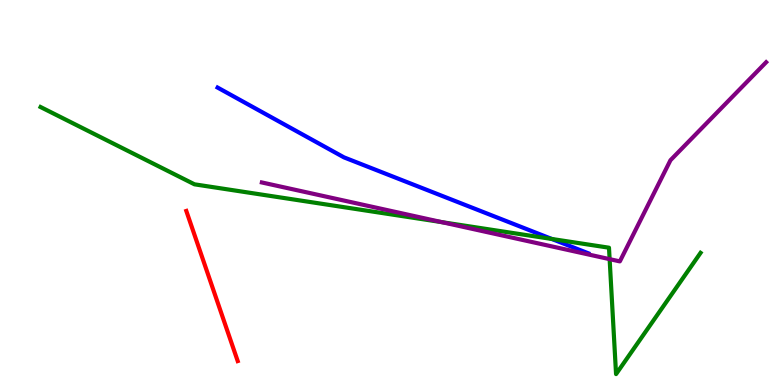[{'lines': ['blue', 'red'], 'intersections': []}, {'lines': ['green', 'red'], 'intersections': []}, {'lines': ['purple', 'red'], 'intersections': []}, {'lines': ['blue', 'green'], 'intersections': [{'x': 7.12, 'y': 3.79}]}, {'lines': ['blue', 'purple'], 'intersections': []}, {'lines': ['green', 'purple'], 'intersections': [{'x': 5.7, 'y': 4.23}, {'x': 7.87, 'y': 3.27}]}]